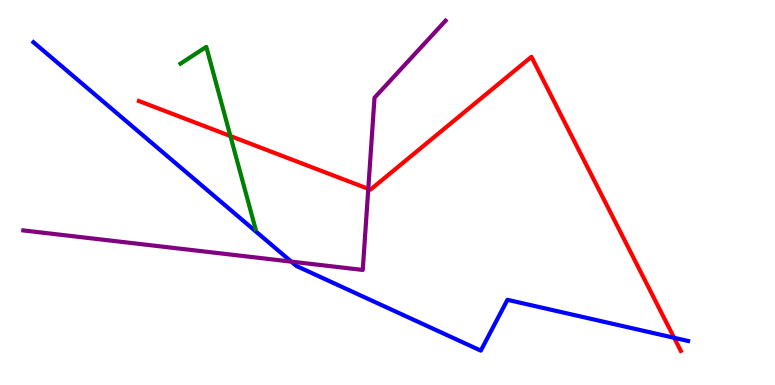[{'lines': ['blue', 'red'], 'intersections': [{'x': 8.7, 'y': 1.23}]}, {'lines': ['green', 'red'], 'intersections': [{'x': 2.97, 'y': 6.47}]}, {'lines': ['purple', 'red'], 'intersections': [{'x': 4.75, 'y': 5.1}]}, {'lines': ['blue', 'green'], 'intersections': []}, {'lines': ['blue', 'purple'], 'intersections': [{'x': 3.76, 'y': 3.2}]}, {'lines': ['green', 'purple'], 'intersections': []}]